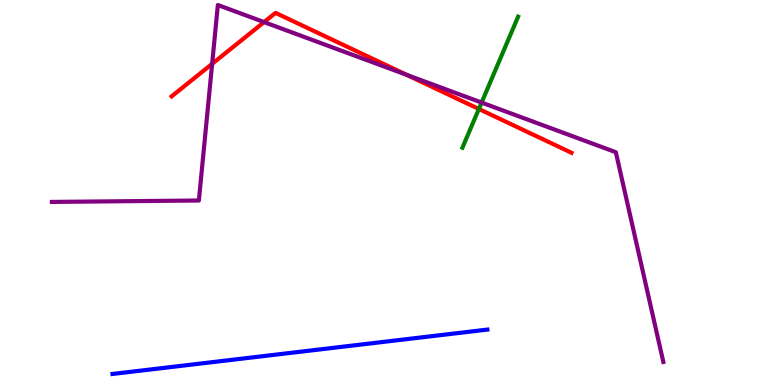[{'lines': ['blue', 'red'], 'intersections': []}, {'lines': ['green', 'red'], 'intersections': [{'x': 6.18, 'y': 7.17}]}, {'lines': ['purple', 'red'], 'intersections': [{'x': 2.74, 'y': 8.34}, {'x': 3.41, 'y': 9.43}, {'x': 5.25, 'y': 8.06}]}, {'lines': ['blue', 'green'], 'intersections': []}, {'lines': ['blue', 'purple'], 'intersections': []}, {'lines': ['green', 'purple'], 'intersections': [{'x': 6.21, 'y': 7.34}]}]